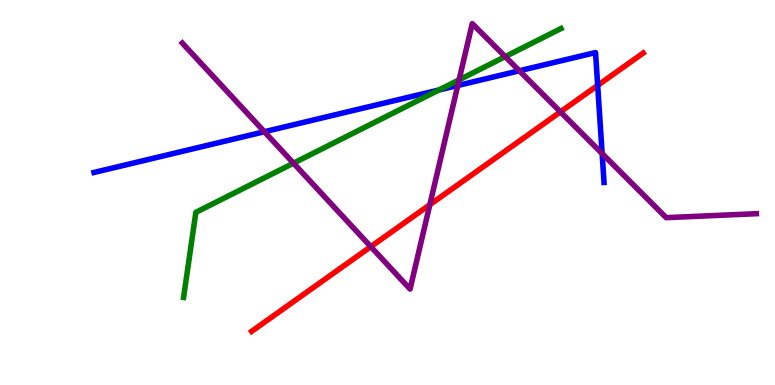[{'lines': ['blue', 'red'], 'intersections': [{'x': 7.71, 'y': 7.78}]}, {'lines': ['green', 'red'], 'intersections': []}, {'lines': ['purple', 'red'], 'intersections': [{'x': 4.78, 'y': 3.59}, {'x': 5.55, 'y': 4.68}, {'x': 7.23, 'y': 7.09}]}, {'lines': ['blue', 'green'], 'intersections': [{'x': 5.66, 'y': 7.66}]}, {'lines': ['blue', 'purple'], 'intersections': [{'x': 3.41, 'y': 6.58}, {'x': 5.91, 'y': 7.78}, {'x': 6.7, 'y': 8.16}, {'x': 7.77, 'y': 6.01}]}, {'lines': ['green', 'purple'], 'intersections': [{'x': 3.79, 'y': 5.76}, {'x': 5.92, 'y': 7.93}, {'x': 6.52, 'y': 8.53}]}]